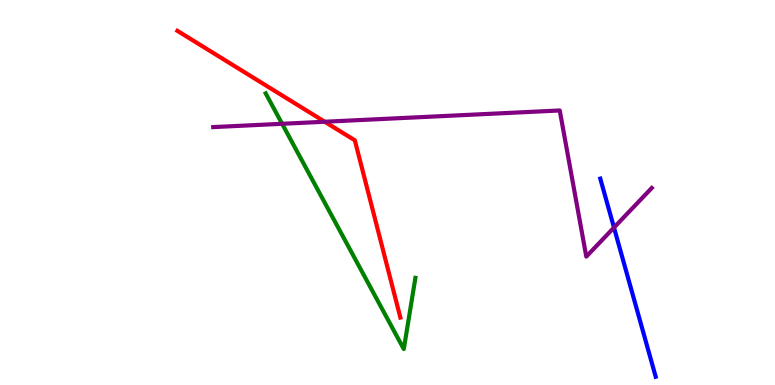[{'lines': ['blue', 'red'], 'intersections': []}, {'lines': ['green', 'red'], 'intersections': []}, {'lines': ['purple', 'red'], 'intersections': [{'x': 4.19, 'y': 6.84}]}, {'lines': ['blue', 'green'], 'intersections': []}, {'lines': ['blue', 'purple'], 'intersections': [{'x': 7.92, 'y': 4.09}]}, {'lines': ['green', 'purple'], 'intersections': [{'x': 3.64, 'y': 6.78}]}]